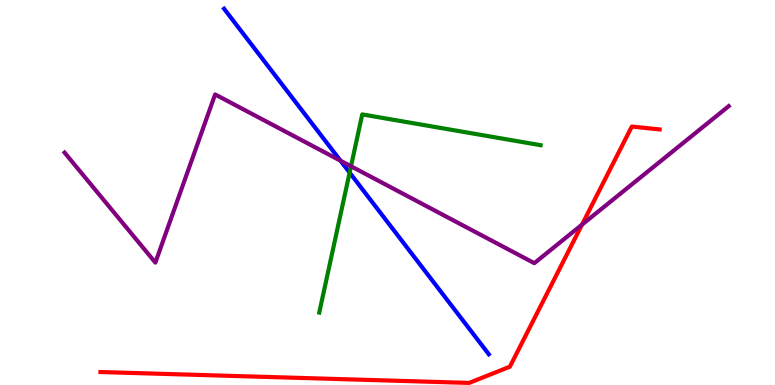[{'lines': ['blue', 'red'], 'intersections': []}, {'lines': ['green', 'red'], 'intersections': []}, {'lines': ['purple', 'red'], 'intersections': [{'x': 7.51, 'y': 4.16}]}, {'lines': ['blue', 'green'], 'intersections': [{'x': 4.51, 'y': 5.52}]}, {'lines': ['blue', 'purple'], 'intersections': [{'x': 4.39, 'y': 5.83}]}, {'lines': ['green', 'purple'], 'intersections': [{'x': 4.53, 'y': 5.68}]}]